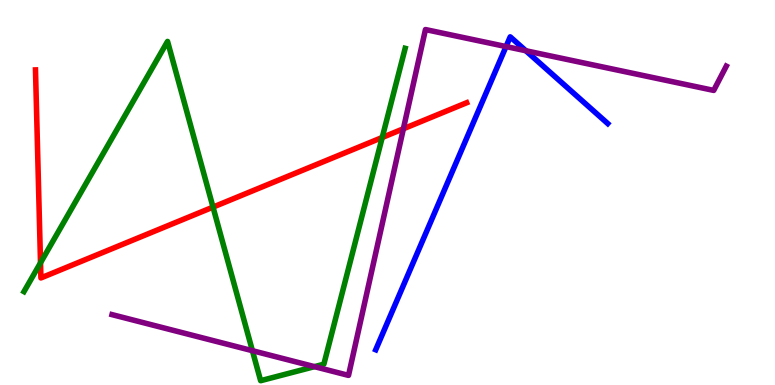[{'lines': ['blue', 'red'], 'intersections': []}, {'lines': ['green', 'red'], 'intersections': [{'x': 0.523, 'y': 3.17}, {'x': 2.75, 'y': 4.62}, {'x': 4.93, 'y': 6.43}]}, {'lines': ['purple', 'red'], 'intersections': [{'x': 5.2, 'y': 6.66}]}, {'lines': ['blue', 'green'], 'intersections': []}, {'lines': ['blue', 'purple'], 'intersections': [{'x': 6.53, 'y': 8.79}, {'x': 6.79, 'y': 8.68}]}, {'lines': ['green', 'purple'], 'intersections': [{'x': 3.26, 'y': 0.891}, {'x': 4.06, 'y': 0.477}]}]